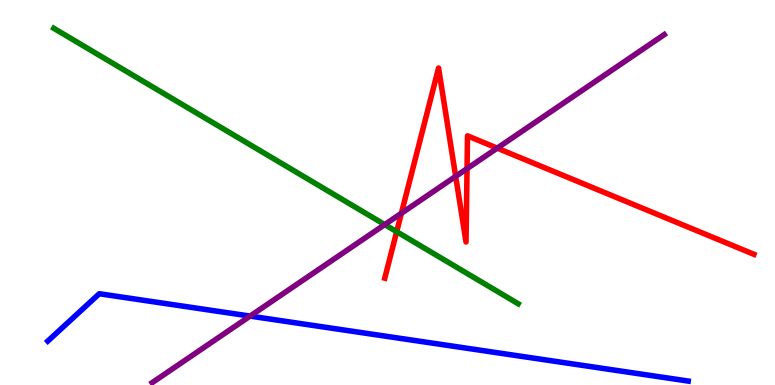[{'lines': ['blue', 'red'], 'intersections': []}, {'lines': ['green', 'red'], 'intersections': [{'x': 5.12, 'y': 3.98}]}, {'lines': ['purple', 'red'], 'intersections': [{'x': 5.18, 'y': 4.46}, {'x': 5.88, 'y': 5.42}, {'x': 6.03, 'y': 5.62}, {'x': 6.42, 'y': 6.15}]}, {'lines': ['blue', 'green'], 'intersections': []}, {'lines': ['blue', 'purple'], 'intersections': [{'x': 3.23, 'y': 1.79}]}, {'lines': ['green', 'purple'], 'intersections': [{'x': 4.96, 'y': 4.17}]}]